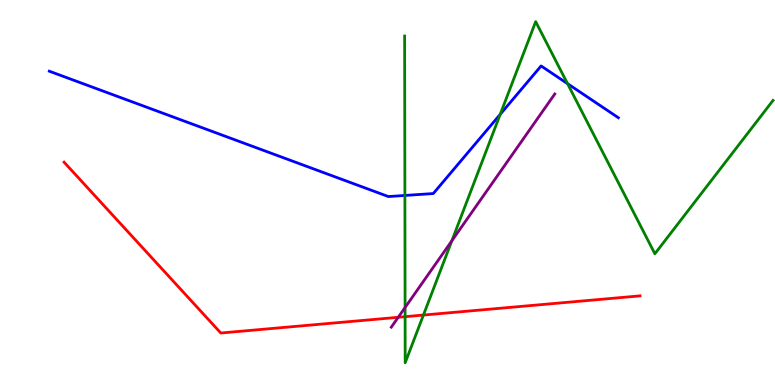[{'lines': ['blue', 'red'], 'intersections': []}, {'lines': ['green', 'red'], 'intersections': [{'x': 5.23, 'y': 1.77}, {'x': 5.46, 'y': 1.82}]}, {'lines': ['purple', 'red'], 'intersections': [{'x': 5.14, 'y': 1.76}]}, {'lines': ['blue', 'green'], 'intersections': [{'x': 5.22, 'y': 4.92}, {'x': 6.45, 'y': 7.03}, {'x': 7.32, 'y': 7.83}]}, {'lines': ['blue', 'purple'], 'intersections': []}, {'lines': ['green', 'purple'], 'intersections': [{'x': 5.23, 'y': 2.01}, {'x': 5.83, 'y': 3.74}]}]